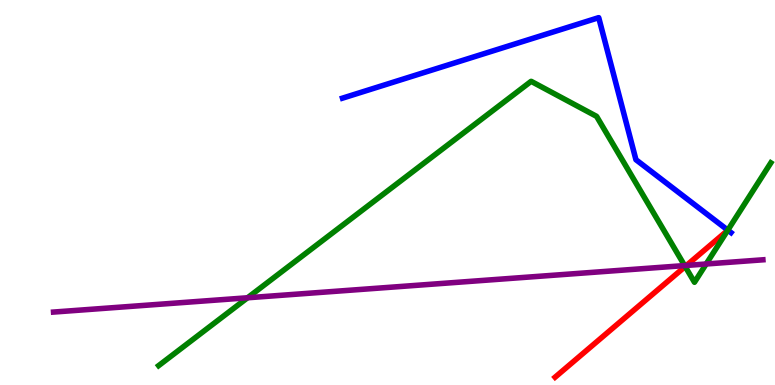[{'lines': ['blue', 'red'], 'intersections': []}, {'lines': ['green', 'red'], 'intersections': [{'x': 8.84, 'y': 3.08}]}, {'lines': ['purple', 'red'], 'intersections': [{'x': 8.86, 'y': 3.11}]}, {'lines': ['blue', 'green'], 'intersections': [{'x': 9.39, 'y': 4.02}]}, {'lines': ['blue', 'purple'], 'intersections': []}, {'lines': ['green', 'purple'], 'intersections': [{'x': 3.19, 'y': 2.27}, {'x': 8.83, 'y': 3.1}, {'x': 9.11, 'y': 3.14}]}]